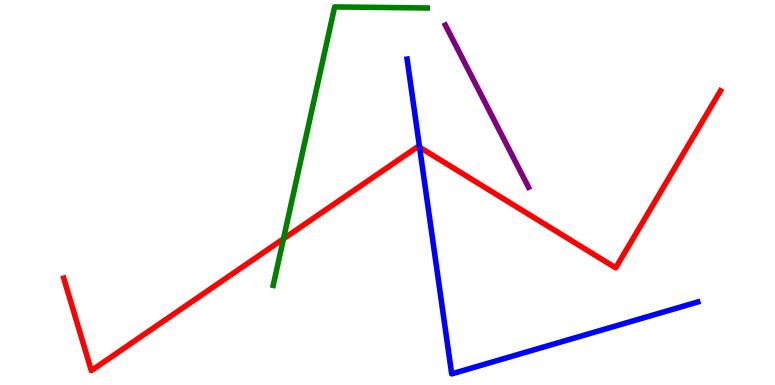[{'lines': ['blue', 'red'], 'intersections': [{'x': 5.41, 'y': 6.18}]}, {'lines': ['green', 'red'], 'intersections': [{'x': 3.66, 'y': 3.8}]}, {'lines': ['purple', 'red'], 'intersections': []}, {'lines': ['blue', 'green'], 'intersections': []}, {'lines': ['blue', 'purple'], 'intersections': []}, {'lines': ['green', 'purple'], 'intersections': []}]